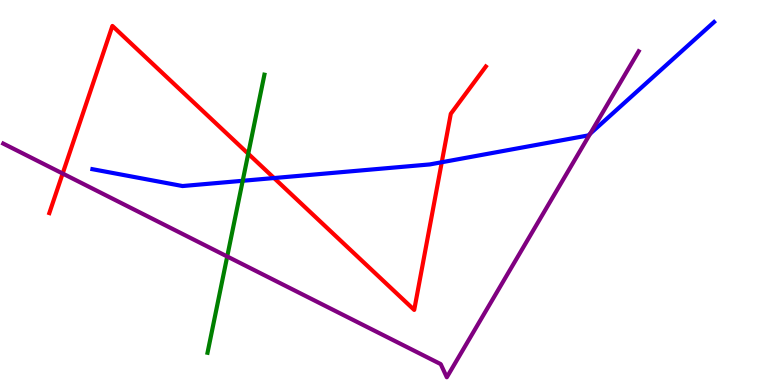[{'lines': ['blue', 'red'], 'intersections': [{'x': 3.54, 'y': 5.38}, {'x': 5.7, 'y': 5.79}]}, {'lines': ['green', 'red'], 'intersections': [{'x': 3.2, 'y': 6.01}]}, {'lines': ['purple', 'red'], 'intersections': [{'x': 0.809, 'y': 5.49}]}, {'lines': ['blue', 'green'], 'intersections': [{'x': 3.13, 'y': 5.3}]}, {'lines': ['blue', 'purple'], 'intersections': [{'x': 7.62, 'y': 6.53}]}, {'lines': ['green', 'purple'], 'intersections': [{'x': 2.93, 'y': 3.34}]}]